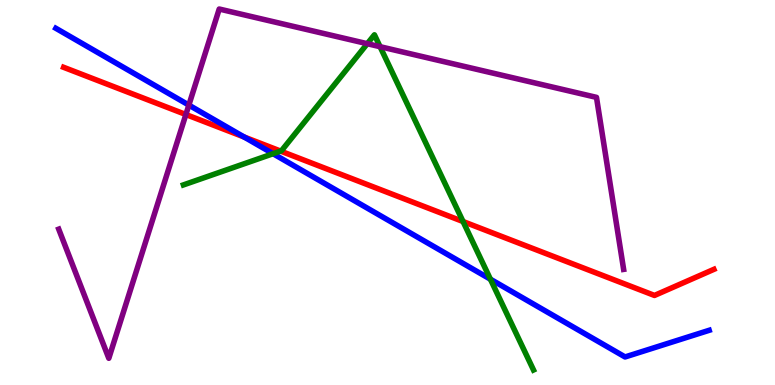[{'lines': ['blue', 'red'], 'intersections': [{'x': 3.15, 'y': 6.44}]}, {'lines': ['green', 'red'], 'intersections': [{'x': 3.62, 'y': 6.08}, {'x': 5.97, 'y': 4.25}]}, {'lines': ['purple', 'red'], 'intersections': [{'x': 2.4, 'y': 7.03}]}, {'lines': ['blue', 'green'], 'intersections': [{'x': 3.52, 'y': 6.01}, {'x': 6.33, 'y': 2.75}]}, {'lines': ['blue', 'purple'], 'intersections': [{'x': 2.44, 'y': 7.27}]}, {'lines': ['green', 'purple'], 'intersections': [{'x': 4.74, 'y': 8.86}, {'x': 4.9, 'y': 8.79}]}]